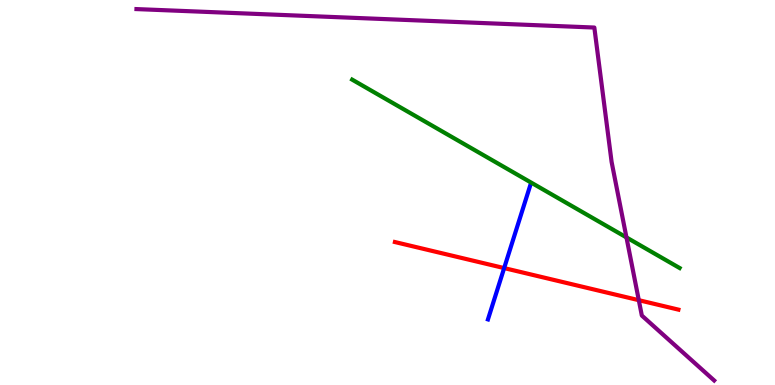[{'lines': ['blue', 'red'], 'intersections': [{'x': 6.51, 'y': 3.04}]}, {'lines': ['green', 'red'], 'intersections': []}, {'lines': ['purple', 'red'], 'intersections': [{'x': 8.24, 'y': 2.2}]}, {'lines': ['blue', 'green'], 'intersections': []}, {'lines': ['blue', 'purple'], 'intersections': []}, {'lines': ['green', 'purple'], 'intersections': [{'x': 8.08, 'y': 3.83}]}]